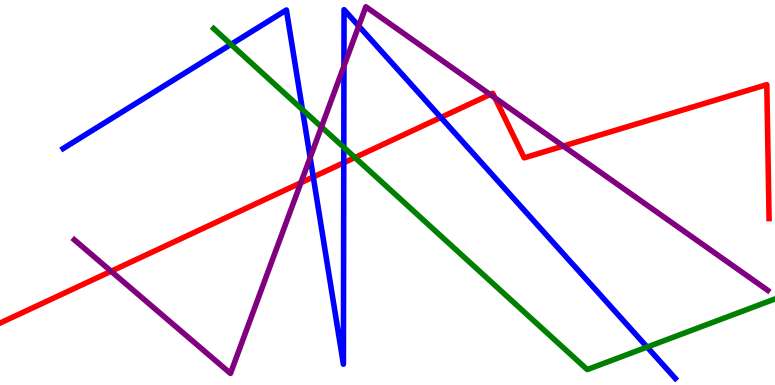[{'lines': ['blue', 'red'], 'intersections': [{'x': 4.04, 'y': 5.4}, {'x': 4.44, 'y': 5.77}, {'x': 5.69, 'y': 6.95}]}, {'lines': ['green', 'red'], 'intersections': [{'x': 4.58, 'y': 5.91}]}, {'lines': ['purple', 'red'], 'intersections': [{'x': 1.43, 'y': 2.95}, {'x': 3.88, 'y': 5.25}, {'x': 6.32, 'y': 7.55}, {'x': 6.39, 'y': 7.46}, {'x': 7.27, 'y': 6.21}]}, {'lines': ['blue', 'green'], 'intersections': [{'x': 2.98, 'y': 8.85}, {'x': 3.9, 'y': 7.15}, {'x': 4.44, 'y': 6.17}, {'x': 8.35, 'y': 0.986}]}, {'lines': ['blue', 'purple'], 'intersections': [{'x': 4.0, 'y': 5.91}, {'x': 4.44, 'y': 8.28}, {'x': 4.63, 'y': 9.32}]}, {'lines': ['green', 'purple'], 'intersections': [{'x': 4.15, 'y': 6.7}]}]